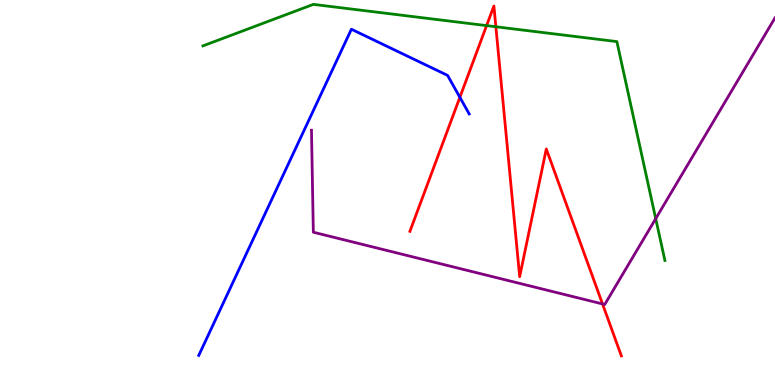[{'lines': ['blue', 'red'], 'intersections': [{'x': 5.93, 'y': 7.47}]}, {'lines': ['green', 'red'], 'intersections': [{'x': 6.28, 'y': 9.33}, {'x': 6.4, 'y': 9.31}]}, {'lines': ['purple', 'red'], 'intersections': [{'x': 7.77, 'y': 2.11}]}, {'lines': ['blue', 'green'], 'intersections': []}, {'lines': ['blue', 'purple'], 'intersections': []}, {'lines': ['green', 'purple'], 'intersections': [{'x': 8.46, 'y': 4.32}]}]